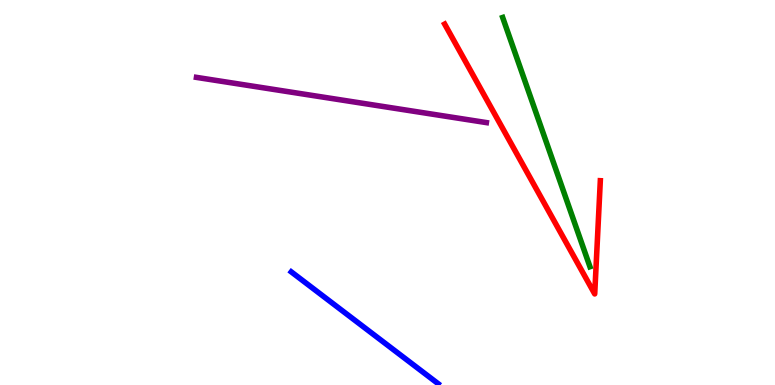[{'lines': ['blue', 'red'], 'intersections': []}, {'lines': ['green', 'red'], 'intersections': []}, {'lines': ['purple', 'red'], 'intersections': []}, {'lines': ['blue', 'green'], 'intersections': []}, {'lines': ['blue', 'purple'], 'intersections': []}, {'lines': ['green', 'purple'], 'intersections': []}]